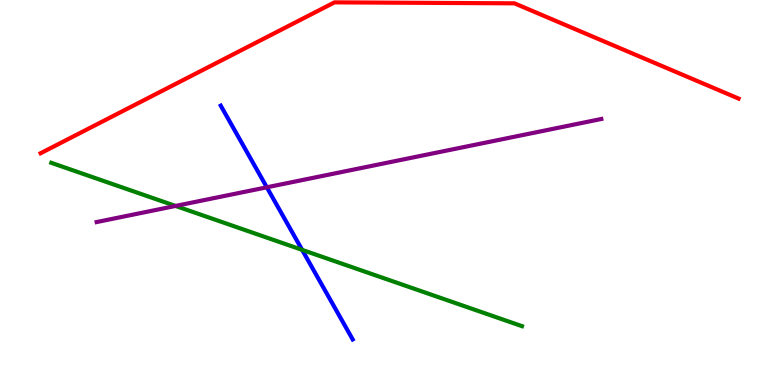[{'lines': ['blue', 'red'], 'intersections': []}, {'lines': ['green', 'red'], 'intersections': []}, {'lines': ['purple', 'red'], 'intersections': []}, {'lines': ['blue', 'green'], 'intersections': [{'x': 3.9, 'y': 3.51}]}, {'lines': ['blue', 'purple'], 'intersections': [{'x': 3.44, 'y': 5.14}]}, {'lines': ['green', 'purple'], 'intersections': [{'x': 2.27, 'y': 4.65}]}]